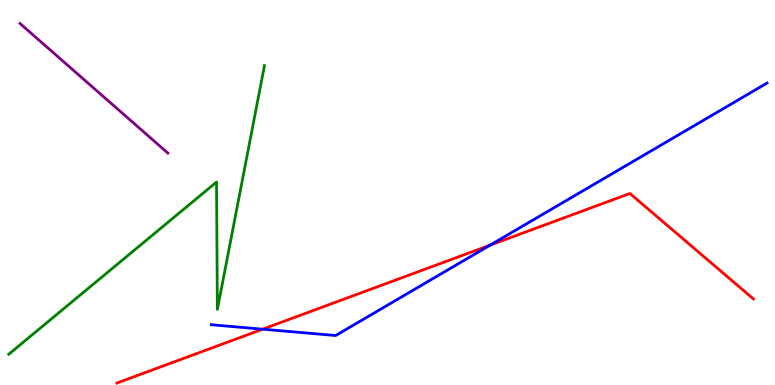[{'lines': ['blue', 'red'], 'intersections': [{'x': 3.39, 'y': 1.45}, {'x': 6.32, 'y': 3.63}]}, {'lines': ['green', 'red'], 'intersections': []}, {'lines': ['purple', 'red'], 'intersections': []}, {'lines': ['blue', 'green'], 'intersections': []}, {'lines': ['blue', 'purple'], 'intersections': []}, {'lines': ['green', 'purple'], 'intersections': []}]